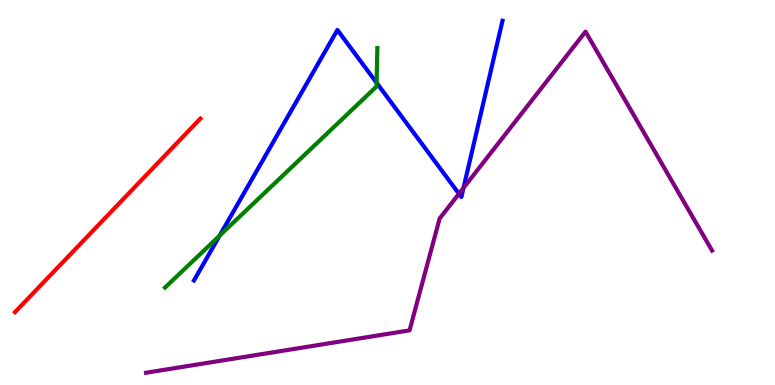[{'lines': ['blue', 'red'], 'intersections': []}, {'lines': ['green', 'red'], 'intersections': []}, {'lines': ['purple', 'red'], 'intersections': []}, {'lines': ['blue', 'green'], 'intersections': [{'x': 2.83, 'y': 3.88}, {'x': 4.86, 'y': 7.85}]}, {'lines': ['blue', 'purple'], 'intersections': [{'x': 5.92, 'y': 4.97}, {'x': 5.98, 'y': 5.12}]}, {'lines': ['green', 'purple'], 'intersections': []}]